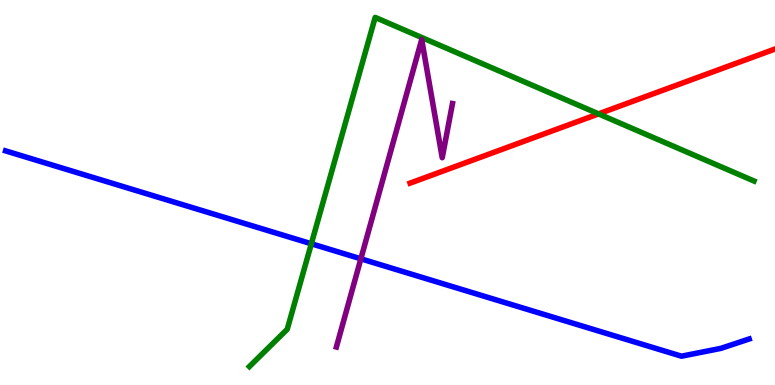[{'lines': ['blue', 'red'], 'intersections': []}, {'lines': ['green', 'red'], 'intersections': [{'x': 7.72, 'y': 7.04}]}, {'lines': ['purple', 'red'], 'intersections': []}, {'lines': ['blue', 'green'], 'intersections': [{'x': 4.02, 'y': 3.67}]}, {'lines': ['blue', 'purple'], 'intersections': [{'x': 4.66, 'y': 3.28}]}, {'lines': ['green', 'purple'], 'intersections': []}]